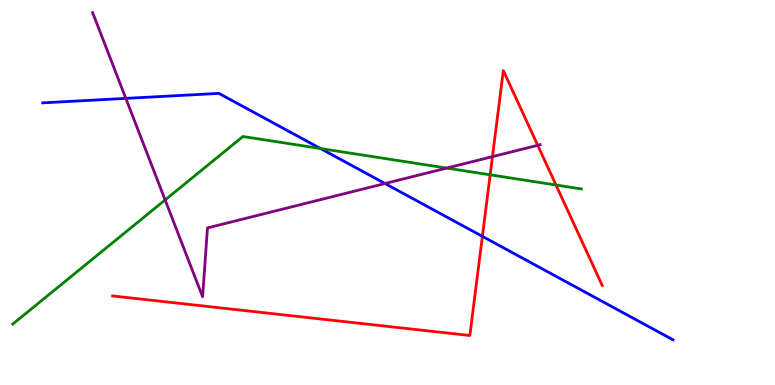[{'lines': ['blue', 'red'], 'intersections': [{'x': 6.22, 'y': 3.86}]}, {'lines': ['green', 'red'], 'intersections': [{'x': 6.32, 'y': 5.46}, {'x': 7.17, 'y': 5.19}]}, {'lines': ['purple', 'red'], 'intersections': [{'x': 6.35, 'y': 5.93}, {'x': 6.94, 'y': 6.23}]}, {'lines': ['blue', 'green'], 'intersections': [{'x': 4.14, 'y': 6.14}]}, {'lines': ['blue', 'purple'], 'intersections': [{'x': 1.62, 'y': 7.44}, {'x': 4.97, 'y': 5.23}]}, {'lines': ['green', 'purple'], 'intersections': [{'x': 2.13, 'y': 4.81}, {'x': 5.76, 'y': 5.63}]}]